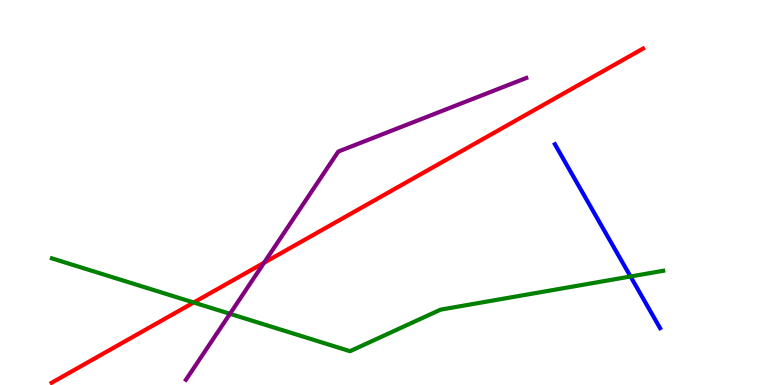[{'lines': ['blue', 'red'], 'intersections': []}, {'lines': ['green', 'red'], 'intersections': [{'x': 2.5, 'y': 2.14}]}, {'lines': ['purple', 'red'], 'intersections': [{'x': 3.41, 'y': 3.18}]}, {'lines': ['blue', 'green'], 'intersections': [{'x': 8.14, 'y': 2.82}]}, {'lines': ['blue', 'purple'], 'intersections': []}, {'lines': ['green', 'purple'], 'intersections': [{'x': 2.97, 'y': 1.85}]}]